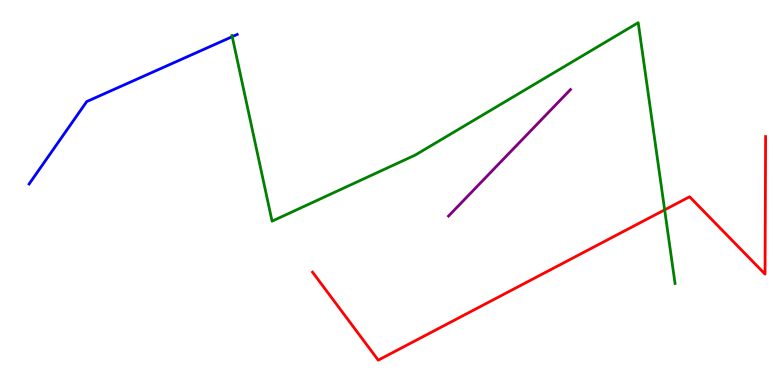[{'lines': ['blue', 'red'], 'intersections': []}, {'lines': ['green', 'red'], 'intersections': [{'x': 8.58, 'y': 4.55}]}, {'lines': ['purple', 'red'], 'intersections': []}, {'lines': ['blue', 'green'], 'intersections': [{'x': 3.0, 'y': 9.05}]}, {'lines': ['blue', 'purple'], 'intersections': []}, {'lines': ['green', 'purple'], 'intersections': []}]